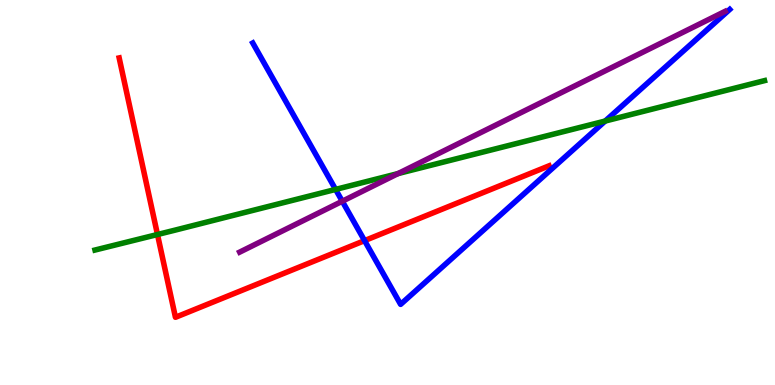[{'lines': ['blue', 'red'], 'intersections': [{'x': 4.7, 'y': 3.75}]}, {'lines': ['green', 'red'], 'intersections': [{'x': 2.03, 'y': 3.91}]}, {'lines': ['purple', 'red'], 'intersections': []}, {'lines': ['blue', 'green'], 'intersections': [{'x': 4.33, 'y': 5.08}, {'x': 7.81, 'y': 6.86}]}, {'lines': ['blue', 'purple'], 'intersections': [{'x': 4.42, 'y': 4.77}]}, {'lines': ['green', 'purple'], 'intersections': [{'x': 5.14, 'y': 5.49}]}]